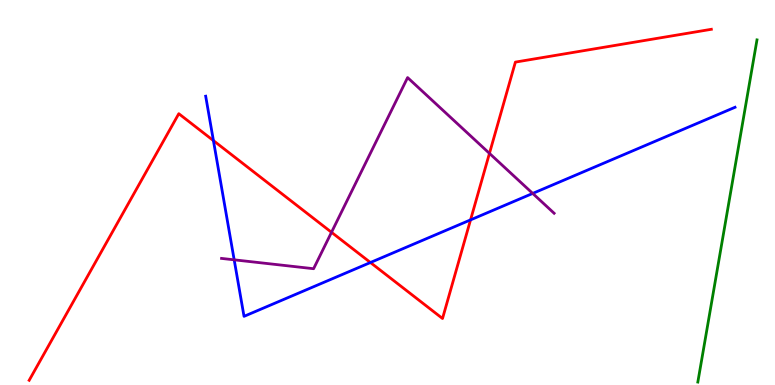[{'lines': ['blue', 'red'], 'intersections': [{'x': 2.75, 'y': 6.35}, {'x': 4.78, 'y': 3.18}, {'x': 6.07, 'y': 4.29}]}, {'lines': ['green', 'red'], 'intersections': []}, {'lines': ['purple', 'red'], 'intersections': [{'x': 4.28, 'y': 3.97}, {'x': 6.32, 'y': 6.02}]}, {'lines': ['blue', 'green'], 'intersections': []}, {'lines': ['blue', 'purple'], 'intersections': [{'x': 3.02, 'y': 3.25}, {'x': 6.87, 'y': 4.98}]}, {'lines': ['green', 'purple'], 'intersections': []}]